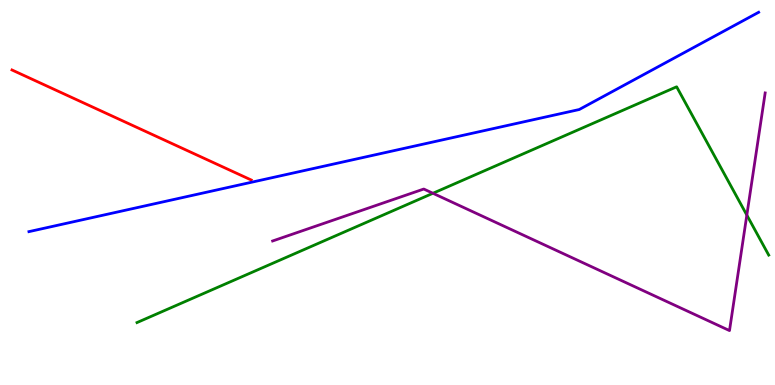[{'lines': ['blue', 'red'], 'intersections': []}, {'lines': ['green', 'red'], 'intersections': []}, {'lines': ['purple', 'red'], 'intersections': []}, {'lines': ['blue', 'green'], 'intersections': []}, {'lines': ['blue', 'purple'], 'intersections': []}, {'lines': ['green', 'purple'], 'intersections': [{'x': 5.59, 'y': 4.98}, {'x': 9.64, 'y': 4.41}]}]